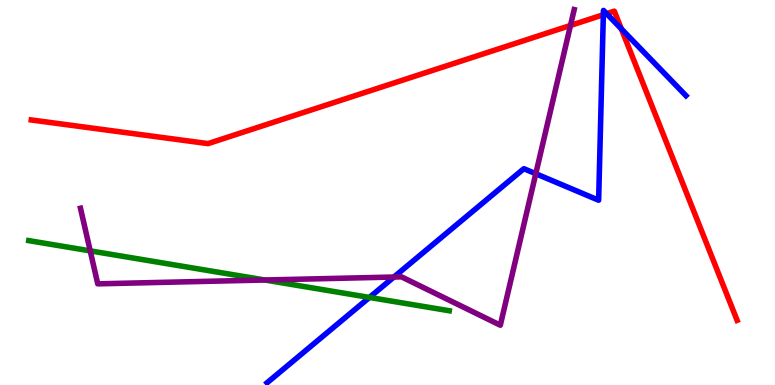[{'lines': ['blue', 'red'], 'intersections': [{'x': 7.79, 'y': 9.62}, {'x': 7.83, 'y': 9.65}, {'x': 8.02, 'y': 9.25}]}, {'lines': ['green', 'red'], 'intersections': []}, {'lines': ['purple', 'red'], 'intersections': [{'x': 7.36, 'y': 9.34}]}, {'lines': ['blue', 'green'], 'intersections': [{'x': 4.77, 'y': 2.27}]}, {'lines': ['blue', 'purple'], 'intersections': [{'x': 5.08, 'y': 2.8}, {'x': 6.91, 'y': 5.49}]}, {'lines': ['green', 'purple'], 'intersections': [{'x': 1.16, 'y': 3.48}, {'x': 3.42, 'y': 2.73}]}]